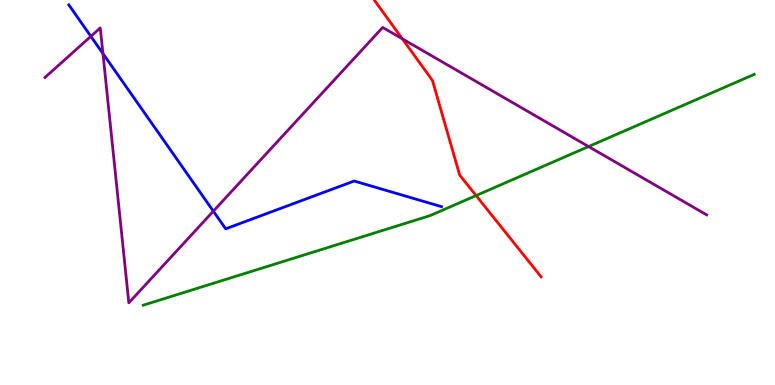[{'lines': ['blue', 'red'], 'intersections': []}, {'lines': ['green', 'red'], 'intersections': [{'x': 6.14, 'y': 4.92}]}, {'lines': ['purple', 'red'], 'intersections': [{'x': 5.19, 'y': 8.99}]}, {'lines': ['blue', 'green'], 'intersections': []}, {'lines': ['blue', 'purple'], 'intersections': [{'x': 1.17, 'y': 9.06}, {'x': 1.33, 'y': 8.61}, {'x': 2.75, 'y': 4.51}]}, {'lines': ['green', 'purple'], 'intersections': [{'x': 7.59, 'y': 6.19}]}]